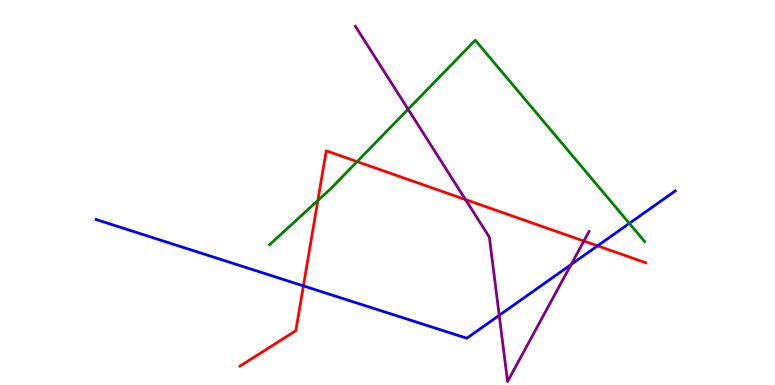[{'lines': ['blue', 'red'], 'intersections': [{'x': 3.92, 'y': 2.57}, {'x': 7.71, 'y': 3.61}]}, {'lines': ['green', 'red'], 'intersections': [{'x': 4.1, 'y': 4.79}, {'x': 4.61, 'y': 5.8}]}, {'lines': ['purple', 'red'], 'intersections': [{'x': 6.01, 'y': 4.82}, {'x': 7.53, 'y': 3.74}]}, {'lines': ['blue', 'green'], 'intersections': [{'x': 8.12, 'y': 4.2}]}, {'lines': ['blue', 'purple'], 'intersections': [{'x': 6.44, 'y': 1.81}, {'x': 7.37, 'y': 3.13}]}, {'lines': ['green', 'purple'], 'intersections': [{'x': 5.27, 'y': 7.16}]}]